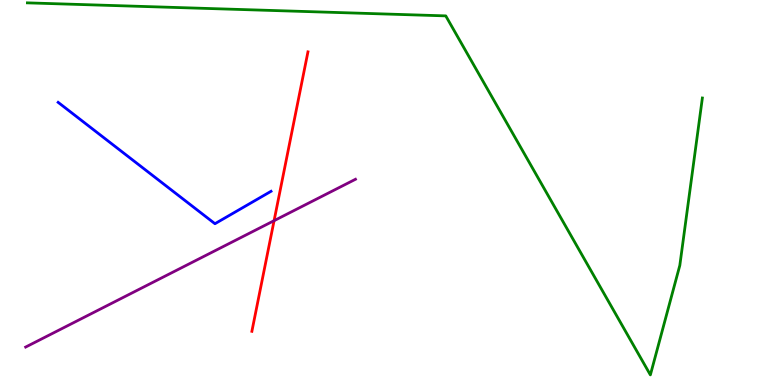[{'lines': ['blue', 'red'], 'intersections': []}, {'lines': ['green', 'red'], 'intersections': []}, {'lines': ['purple', 'red'], 'intersections': [{'x': 3.54, 'y': 4.27}]}, {'lines': ['blue', 'green'], 'intersections': []}, {'lines': ['blue', 'purple'], 'intersections': []}, {'lines': ['green', 'purple'], 'intersections': []}]